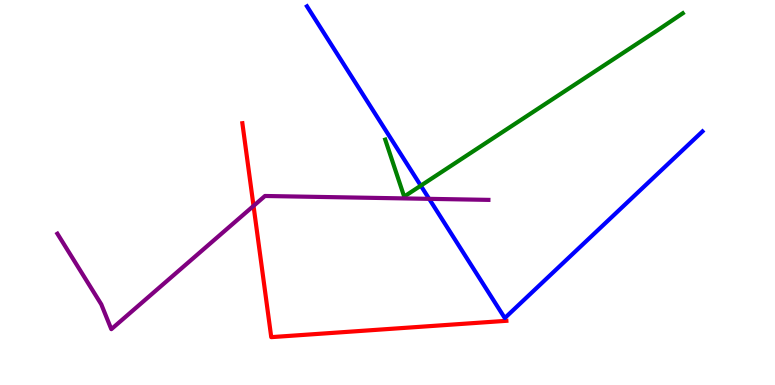[{'lines': ['blue', 'red'], 'intersections': []}, {'lines': ['green', 'red'], 'intersections': []}, {'lines': ['purple', 'red'], 'intersections': [{'x': 3.27, 'y': 4.65}]}, {'lines': ['blue', 'green'], 'intersections': [{'x': 5.43, 'y': 5.18}]}, {'lines': ['blue', 'purple'], 'intersections': [{'x': 5.54, 'y': 4.84}]}, {'lines': ['green', 'purple'], 'intersections': []}]